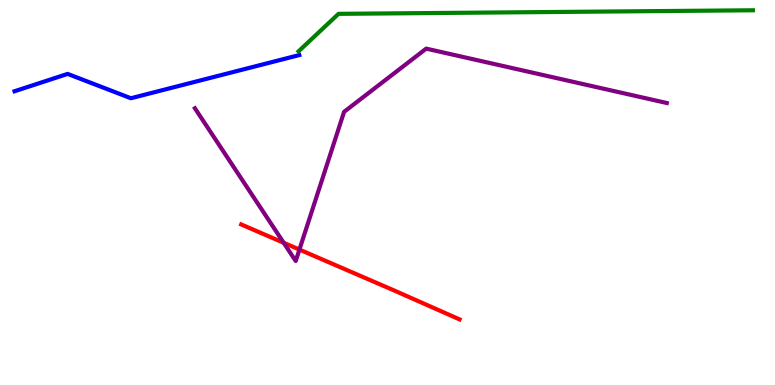[{'lines': ['blue', 'red'], 'intersections': []}, {'lines': ['green', 'red'], 'intersections': []}, {'lines': ['purple', 'red'], 'intersections': [{'x': 3.66, 'y': 3.69}, {'x': 3.86, 'y': 3.52}]}, {'lines': ['blue', 'green'], 'intersections': []}, {'lines': ['blue', 'purple'], 'intersections': []}, {'lines': ['green', 'purple'], 'intersections': []}]